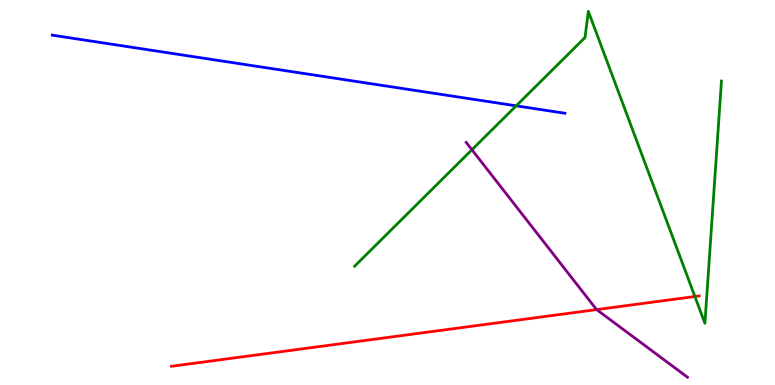[{'lines': ['blue', 'red'], 'intersections': []}, {'lines': ['green', 'red'], 'intersections': [{'x': 8.97, 'y': 2.3}]}, {'lines': ['purple', 'red'], 'intersections': [{'x': 7.7, 'y': 1.96}]}, {'lines': ['blue', 'green'], 'intersections': [{'x': 6.66, 'y': 7.25}]}, {'lines': ['blue', 'purple'], 'intersections': []}, {'lines': ['green', 'purple'], 'intersections': [{'x': 6.09, 'y': 6.11}]}]